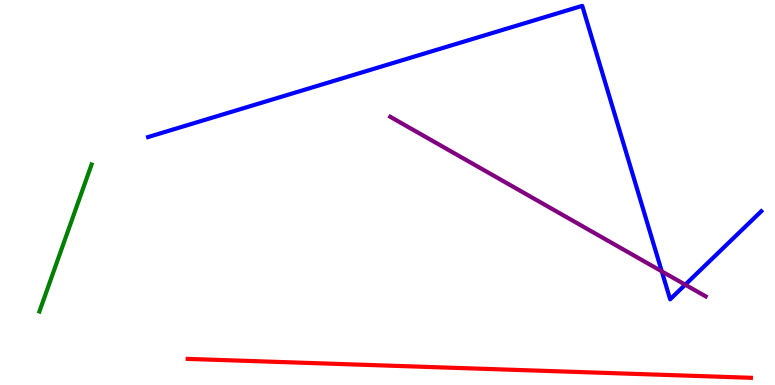[{'lines': ['blue', 'red'], 'intersections': []}, {'lines': ['green', 'red'], 'intersections': []}, {'lines': ['purple', 'red'], 'intersections': []}, {'lines': ['blue', 'green'], 'intersections': []}, {'lines': ['blue', 'purple'], 'intersections': [{'x': 8.54, 'y': 2.95}, {'x': 8.84, 'y': 2.6}]}, {'lines': ['green', 'purple'], 'intersections': []}]